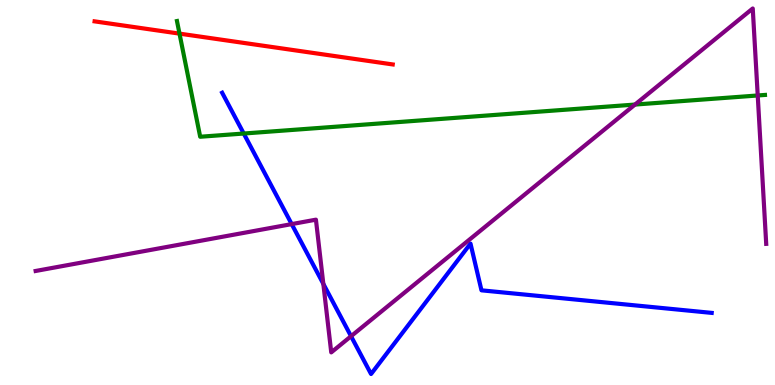[{'lines': ['blue', 'red'], 'intersections': []}, {'lines': ['green', 'red'], 'intersections': [{'x': 2.32, 'y': 9.13}]}, {'lines': ['purple', 'red'], 'intersections': []}, {'lines': ['blue', 'green'], 'intersections': [{'x': 3.15, 'y': 6.53}]}, {'lines': ['blue', 'purple'], 'intersections': [{'x': 3.76, 'y': 4.18}, {'x': 4.17, 'y': 2.63}, {'x': 4.53, 'y': 1.27}]}, {'lines': ['green', 'purple'], 'intersections': [{'x': 8.19, 'y': 7.28}, {'x': 9.78, 'y': 7.52}]}]